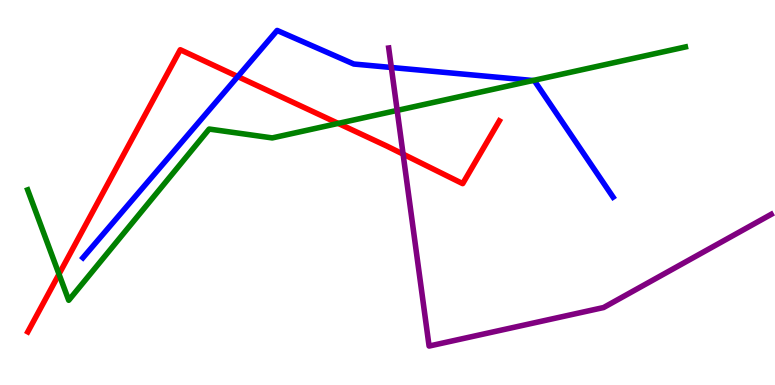[{'lines': ['blue', 'red'], 'intersections': [{'x': 3.07, 'y': 8.01}]}, {'lines': ['green', 'red'], 'intersections': [{'x': 0.761, 'y': 2.88}, {'x': 4.36, 'y': 6.79}]}, {'lines': ['purple', 'red'], 'intersections': [{'x': 5.2, 'y': 6.0}]}, {'lines': ['blue', 'green'], 'intersections': [{'x': 6.88, 'y': 7.91}]}, {'lines': ['blue', 'purple'], 'intersections': [{'x': 5.05, 'y': 8.25}]}, {'lines': ['green', 'purple'], 'intersections': [{'x': 5.12, 'y': 7.13}]}]